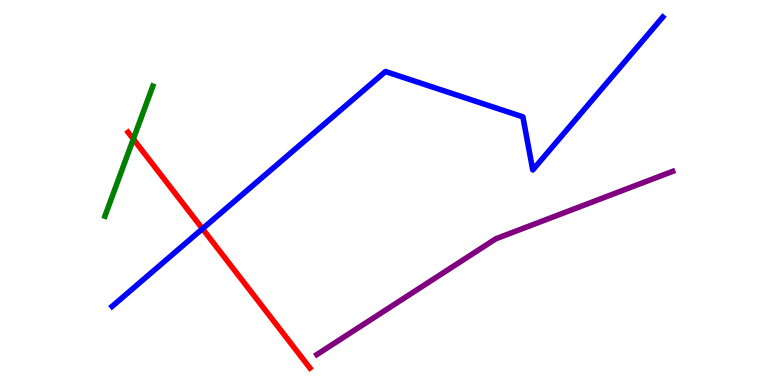[{'lines': ['blue', 'red'], 'intersections': [{'x': 2.61, 'y': 4.06}]}, {'lines': ['green', 'red'], 'intersections': [{'x': 1.72, 'y': 6.39}]}, {'lines': ['purple', 'red'], 'intersections': []}, {'lines': ['blue', 'green'], 'intersections': []}, {'lines': ['blue', 'purple'], 'intersections': []}, {'lines': ['green', 'purple'], 'intersections': []}]